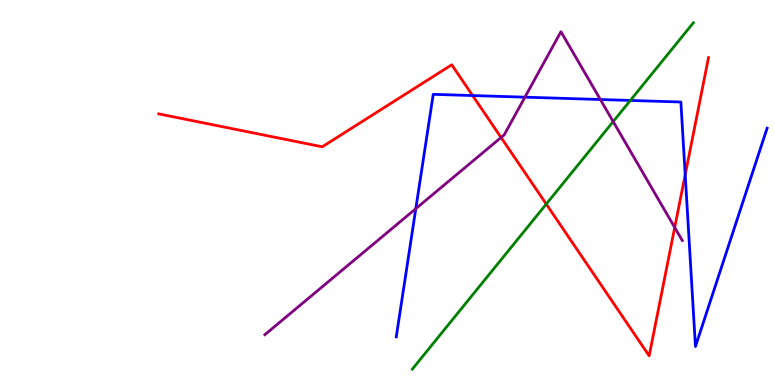[{'lines': ['blue', 'red'], 'intersections': [{'x': 6.1, 'y': 7.52}, {'x': 8.84, 'y': 5.46}]}, {'lines': ['green', 'red'], 'intersections': [{'x': 7.05, 'y': 4.7}]}, {'lines': ['purple', 'red'], 'intersections': [{'x': 6.47, 'y': 6.43}, {'x': 8.71, 'y': 4.09}]}, {'lines': ['blue', 'green'], 'intersections': [{'x': 8.13, 'y': 7.39}]}, {'lines': ['blue', 'purple'], 'intersections': [{'x': 5.37, 'y': 4.58}, {'x': 6.77, 'y': 7.48}, {'x': 7.75, 'y': 7.42}]}, {'lines': ['green', 'purple'], 'intersections': [{'x': 7.91, 'y': 6.84}]}]